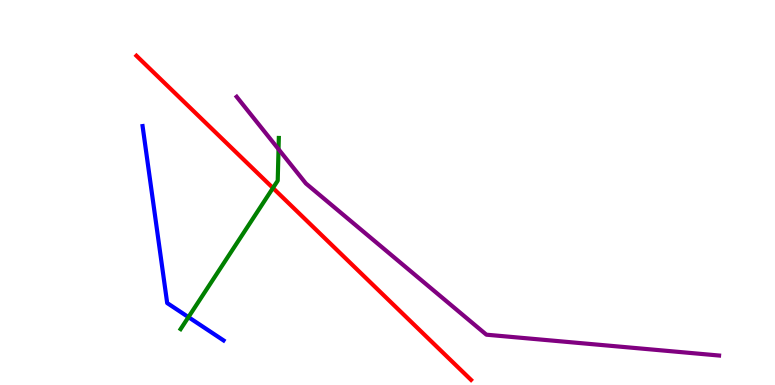[{'lines': ['blue', 'red'], 'intersections': []}, {'lines': ['green', 'red'], 'intersections': [{'x': 3.52, 'y': 5.12}]}, {'lines': ['purple', 'red'], 'intersections': []}, {'lines': ['blue', 'green'], 'intersections': [{'x': 2.43, 'y': 1.76}]}, {'lines': ['blue', 'purple'], 'intersections': []}, {'lines': ['green', 'purple'], 'intersections': [{'x': 3.59, 'y': 6.12}]}]